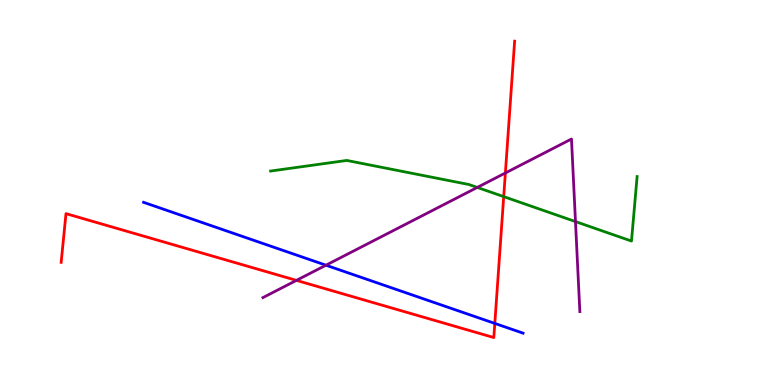[{'lines': ['blue', 'red'], 'intersections': [{'x': 6.38, 'y': 1.6}]}, {'lines': ['green', 'red'], 'intersections': [{'x': 6.5, 'y': 4.89}]}, {'lines': ['purple', 'red'], 'intersections': [{'x': 3.82, 'y': 2.72}, {'x': 6.52, 'y': 5.51}]}, {'lines': ['blue', 'green'], 'intersections': []}, {'lines': ['blue', 'purple'], 'intersections': [{'x': 4.21, 'y': 3.11}]}, {'lines': ['green', 'purple'], 'intersections': [{'x': 6.16, 'y': 5.13}, {'x': 7.43, 'y': 4.24}]}]